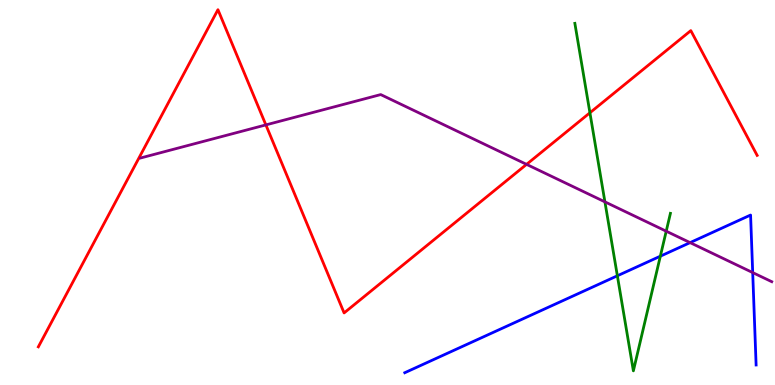[{'lines': ['blue', 'red'], 'intersections': []}, {'lines': ['green', 'red'], 'intersections': [{'x': 7.61, 'y': 7.07}]}, {'lines': ['purple', 'red'], 'intersections': [{'x': 3.43, 'y': 6.76}, {'x': 6.79, 'y': 5.73}]}, {'lines': ['blue', 'green'], 'intersections': [{'x': 7.97, 'y': 2.84}, {'x': 8.52, 'y': 3.35}]}, {'lines': ['blue', 'purple'], 'intersections': [{'x': 8.9, 'y': 3.7}, {'x': 9.71, 'y': 2.92}]}, {'lines': ['green', 'purple'], 'intersections': [{'x': 7.81, 'y': 4.76}, {'x': 8.6, 'y': 3.99}]}]